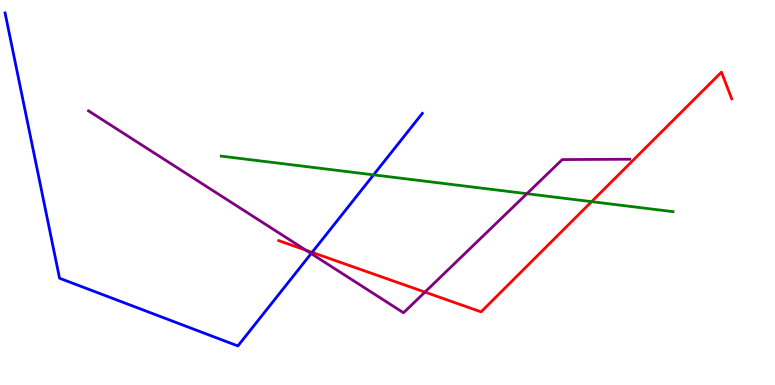[{'lines': ['blue', 'red'], 'intersections': [{'x': 4.03, 'y': 3.44}]}, {'lines': ['green', 'red'], 'intersections': [{'x': 7.63, 'y': 4.76}]}, {'lines': ['purple', 'red'], 'intersections': [{'x': 3.95, 'y': 3.5}, {'x': 5.48, 'y': 2.41}]}, {'lines': ['blue', 'green'], 'intersections': [{'x': 4.82, 'y': 5.46}]}, {'lines': ['blue', 'purple'], 'intersections': [{'x': 4.01, 'y': 3.41}]}, {'lines': ['green', 'purple'], 'intersections': [{'x': 6.8, 'y': 4.97}]}]